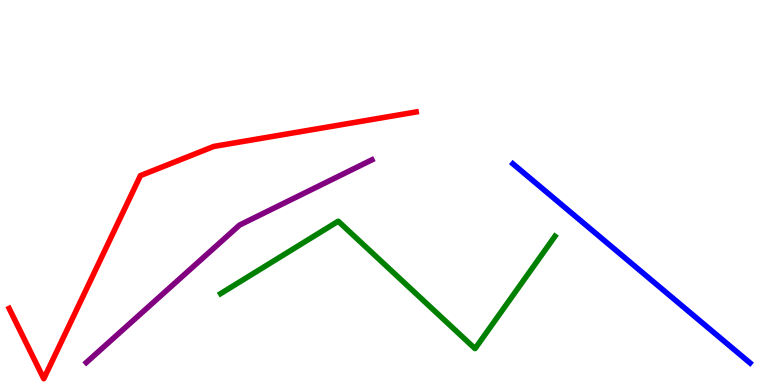[{'lines': ['blue', 'red'], 'intersections': []}, {'lines': ['green', 'red'], 'intersections': []}, {'lines': ['purple', 'red'], 'intersections': []}, {'lines': ['blue', 'green'], 'intersections': []}, {'lines': ['blue', 'purple'], 'intersections': []}, {'lines': ['green', 'purple'], 'intersections': []}]